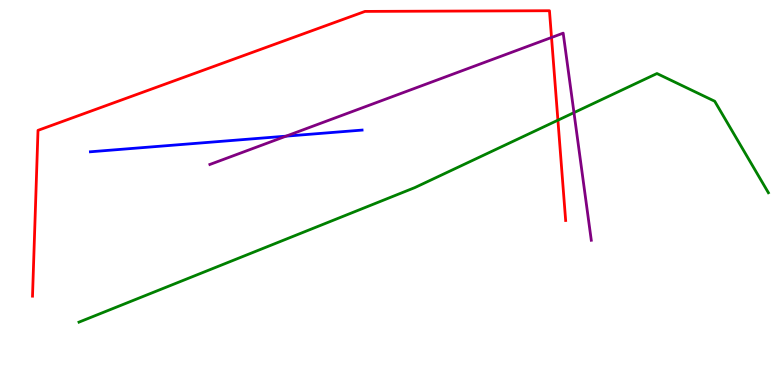[{'lines': ['blue', 'red'], 'intersections': []}, {'lines': ['green', 'red'], 'intersections': [{'x': 7.2, 'y': 6.88}]}, {'lines': ['purple', 'red'], 'intersections': [{'x': 7.12, 'y': 9.03}]}, {'lines': ['blue', 'green'], 'intersections': []}, {'lines': ['blue', 'purple'], 'intersections': [{'x': 3.69, 'y': 6.46}]}, {'lines': ['green', 'purple'], 'intersections': [{'x': 7.41, 'y': 7.07}]}]